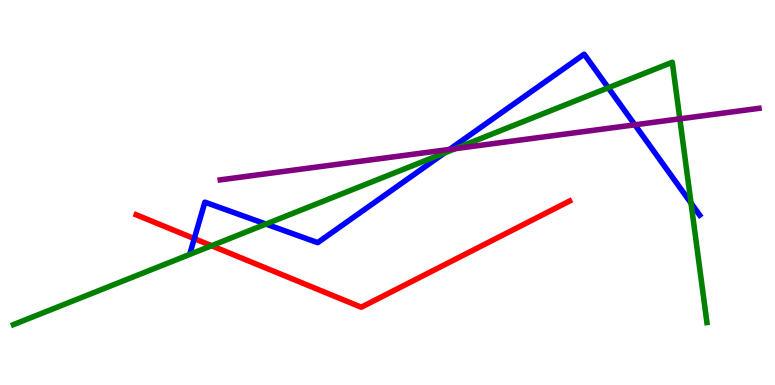[{'lines': ['blue', 'red'], 'intersections': [{'x': 2.51, 'y': 3.8}]}, {'lines': ['green', 'red'], 'intersections': [{'x': 2.73, 'y': 3.62}]}, {'lines': ['purple', 'red'], 'intersections': []}, {'lines': ['blue', 'green'], 'intersections': [{'x': 3.43, 'y': 4.18}, {'x': 5.74, 'y': 6.03}, {'x': 7.85, 'y': 7.72}, {'x': 8.92, 'y': 4.72}]}, {'lines': ['blue', 'purple'], 'intersections': [{'x': 5.8, 'y': 6.12}, {'x': 8.19, 'y': 6.76}]}, {'lines': ['green', 'purple'], 'intersections': [{'x': 5.88, 'y': 6.14}, {'x': 8.77, 'y': 6.91}]}]